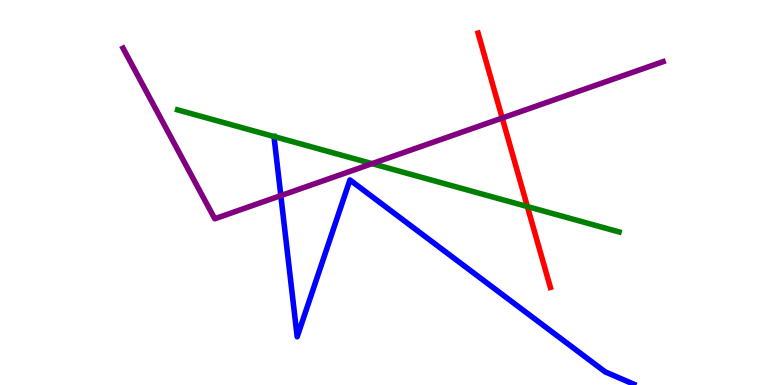[{'lines': ['blue', 'red'], 'intersections': []}, {'lines': ['green', 'red'], 'intersections': [{'x': 6.81, 'y': 4.63}]}, {'lines': ['purple', 'red'], 'intersections': [{'x': 6.48, 'y': 6.93}]}, {'lines': ['blue', 'green'], 'intersections': []}, {'lines': ['blue', 'purple'], 'intersections': [{'x': 3.62, 'y': 4.92}]}, {'lines': ['green', 'purple'], 'intersections': [{'x': 4.8, 'y': 5.75}]}]